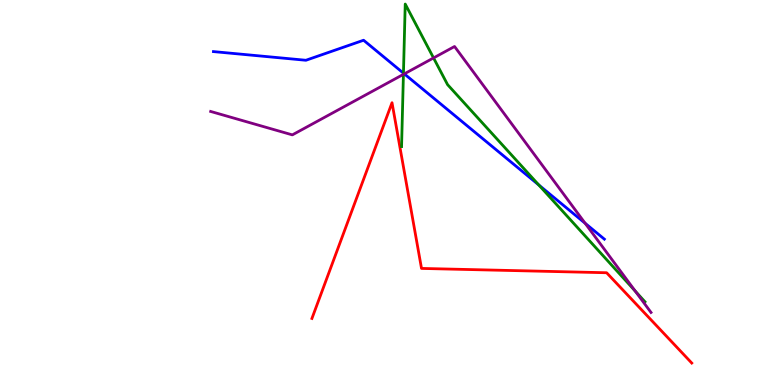[{'lines': ['blue', 'red'], 'intersections': []}, {'lines': ['green', 'red'], 'intersections': []}, {'lines': ['purple', 'red'], 'intersections': []}, {'lines': ['blue', 'green'], 'intersections': [{'x': 5.21, 'y': 8.1}, {'x': 6.95, 'y': 5.2}]}, {'lines': ['blue', 'purple'], 'intersections': [{'x': 5.22, 'y': 8.08}, {'x': 7.55, 'y': 4.2}]}, {'lines': ['green', 'purple'], 'intersections': [{'x': 5.21, 'y': 8.07}, {'x': 5.59, 'y': 8.5}, {'x': 8.2, 'y': 2.44}]}]